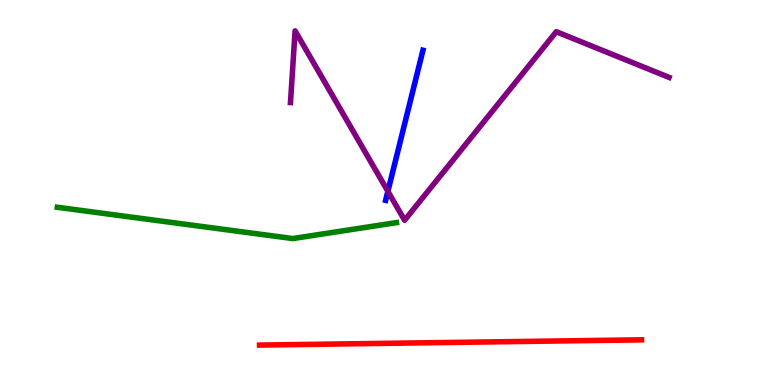[{'lines': ['blue', 'red'], 'intersections': []}, {'lines': ['green', 'red'], 'intersections': []}, {'lines': ['purple', 'red'], 'intersections': []}, {'lines': ['blue', 'green'], 'intersections': []}, {'lines': ['blue', 'purple'], 'intersections': [{'x': 5.0, 'y': 5.03}]}, {'lines': ['green', 'purple'], 'intersections': []}]